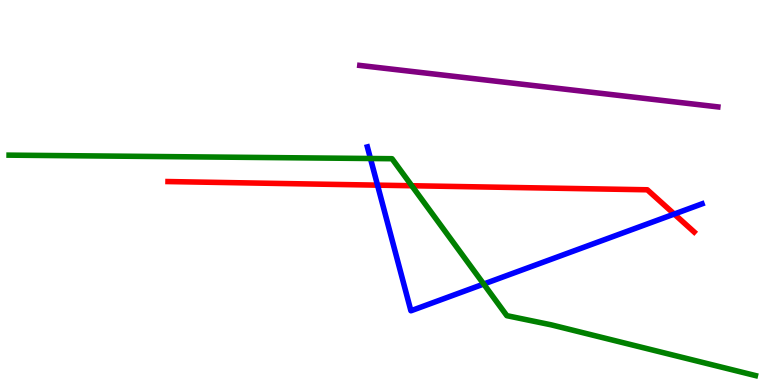[{'lines': ['blue', 'red'], 'intersections': [{'x': 4.87, 'y': 5.19}, {'x': 8.7, 'y': 4.44}]}, {'lines': ['green', 'red'], 'intersections': [{'x': 5.31, 'y': 5.18}]}, {'lines': ['purple', 'red'], 'intersections': []}, {'lines': ['blue', 'green'], 'intersections': [{'x': 4.78, 'y': 5.88}, {'x': 6.24, 'y': 2.62}]}, {'lines': ['blue', 'purple'], 'intersections': []}, {'lines': ['green', 'purple'], 'intersections': []}]